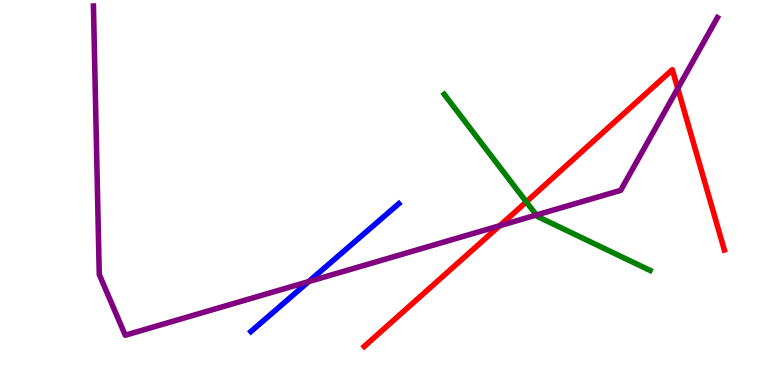[{'lines': ['blue', 'red'], 'intersections': []}, {'lines': ['green', 'red'], 'intersections': [{'x': 6.79, 'y': 4.76}]}, {'lines': ['purple', 'red'], 'intersections': [{'x': 6.45, 'y': 4.14}, {'x': 8.75, 'y': 7.7}]}, {'lines': ['blue', 'green'], 'intersections': []}, {'lines': ['blue', 'purple'], 'intersections': [{'x': 3.98, 'y': 2.69}]}, {'lines': ['green', 'purple'], 'intersections': [{'x': 6.92, 'y': 4.42}]}]